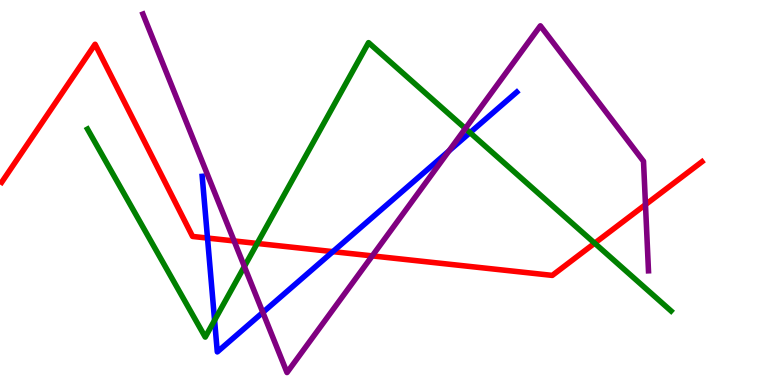[{'lines': ['blue', 'red'], 'intersections': [{'x': 2.68, 'y': 3.82}, {'x': 4.3, 'y': 3.46}]}, {'lines': ['green', 'red'], 'intersections': [{'x': 3.32, 'y': 3.68}, {'x': 7.67, 'y': 3.68}]}, {'lines': ['purple', 'red'], 'intersections': [{'x': 3.02, 'y': 3.74}, {'x': 4.8, 'y': 3.35}, {'x': 8.33, 'y': 4.68}]}, {'lines': ['blue', 'green'], 'intersections': [{'x': 2.77, 'y': 1.68}, {'x': 6.06, 'y': 6.55}]}, {'lines': ['blue', 'purple'], 'intersections': [{'x': 3.39, 'y': 1.89}, {'x': 5.79, 'y': 6.08}]}, {'lines': ['green', 'purple'], 'intersections': [{'x': 3.15, 'y': 3.08}, {'x': 6.0, 'y': 6.66}]}]